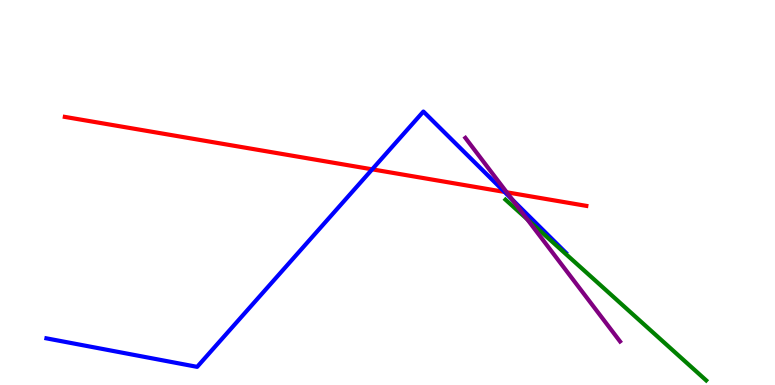[{'lines': ['blue', 'red'], 'intersections': [{'x': 4.8, 'y': 5.6}, {'x': 6.51, 'y': 5.02}]}, {'lines': ['green', 'red'], 'intersections': []}, {'lines': ['purple', 'red'], 'intersections': [{'x': 6.54, 'y': 5.01}]}, {'lines': ['blue', 'green'], 'intersections': []}, {'lines': ['blue', 'purple'], 'intersections': [{'x': 6.61, 'y': 4.82}]}, {'lines': ['green', 'purple'], 'intersections': [{'x': 6.8, 'y': 4.31}]}]